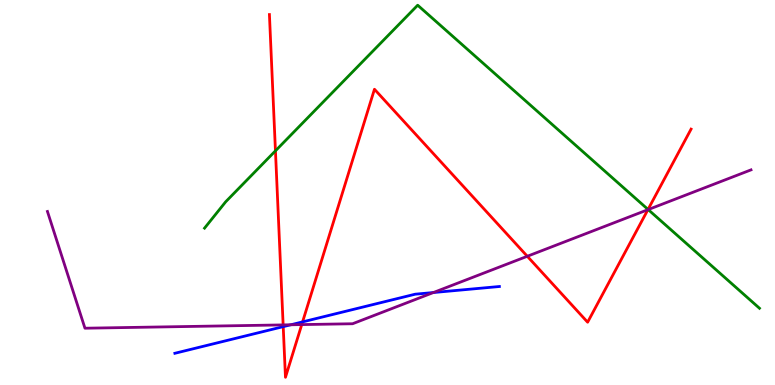[{'lines': ['blue', 'red'], 'intersections': [{'x': 3.65, 'y': 1.52}, {'x': 3.9, 'y': 1.64}]}, {'lines': ['green', 'red'], 'intersections': [{'x': 3.55, 'y': 6.08}, {'x': 8.36, 'y': 4.56}]}, {'lines': ['purple', 'red'], 'intersections': [{'x': 3.65, 'y': 1.56}, {'x': 3.89, 'y': 1.57}, {'x': 6.8, 'y': 3.34}, {'x': 8.36, 'y': 4.55}]}, {'lines': ['blue', 'green'], 'intersections': []}, {'lines': ['blue', 'purple'], 'intersections': [{'x': 3.75, 'y': 1.56}, {'x': 5.59, 'y': 2.4}]}, {'lines': ['green', 'purple'], 'intersections': [{'x': 8.36, 'y': 4.56}]}]